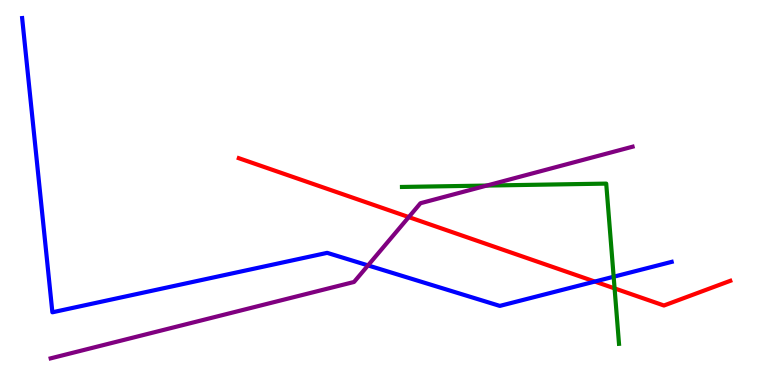[{'lines': ['blue', 'red'], 'intersections': [{'x': 7.68, 'y': 2.69}]}, {'lines': ['green', 'red'], 'intersections': [{'x': 7.93, 'y': 2.51}]}, {'lines': ['purple', 'red'], 'intersections': [{'x': 5.27, 'y': 4.36}]}, {'lines': ['blue', 'green'], 'intersections': [{'x': 7.92, 'y': 2.81}]}, {'lines': ['blue', 'purple'], 'intersections': [{'x': 4.75, 'y': 3.11}]}, {'lines': ['green', 'purple'], 'intersections': [{'x': 6.28, 'y': 5.18}]}]